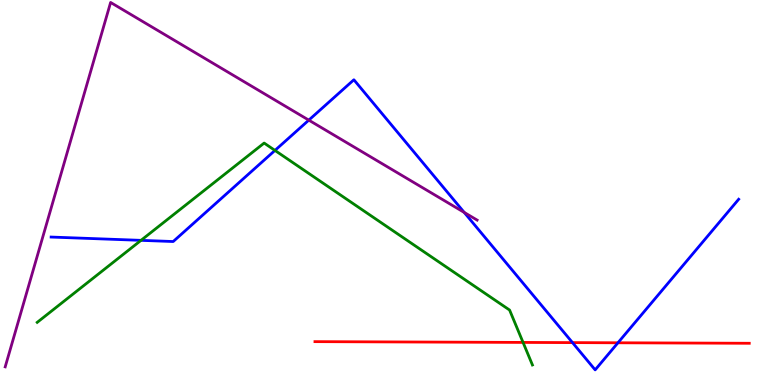[{'lines': ['blue', 'red'], 'intersections': [{'x': 7.39, 'y': 1.1}, {'x': 7.97, 'y': 1.1}]}, {'lines': ['green', 'red'], 'intersections': [{'x': 6.75, 'y': 1.11}]}, {'lines': ['purple', 'red'], 'intersections': []}, {'lines': ['blue', 'green'], 'intersections': [{'x': 1.82, 'y': 3.76}, {'x': 3.55, 'y': 6.09}]}, {'lines': ['blue', 'purple'], 'intersections': [{'x': 3.98, 'y': 6.88}, {'x': 5.99, 'y': 4.48}]}, {'lines': ['green', 'purple'], 'intersections': []}]